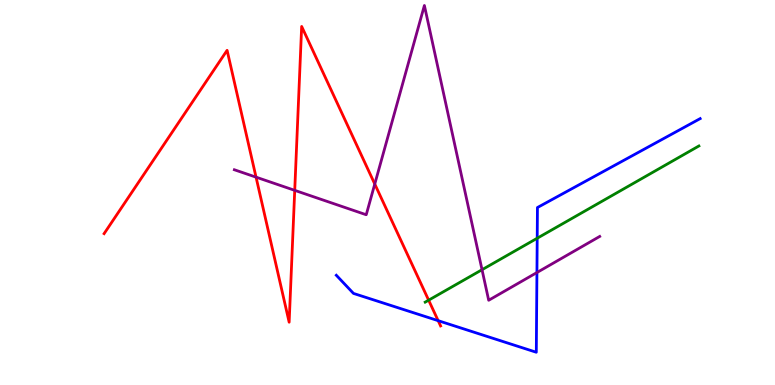[{'lines': ['blue', 'red'], 'intersections': [{'x': 5.65, 'y': 1.67}]}, {'lines': ['green', 'red'], 'intersections': [{'x': 5.53, 'y': 2.2}]}, {'lines': ['purple', 'red'], 'intersections': [{'x': 3.3, 'y': 5.4}, {'x': 3.8, 'y': 5.06}, {'x': 4.84, 'y': 5.22}]}, {'lines': ['blue', 'green'], 'intersections': [{'x': 6.93, 'y': 3.81}]}, {'lines': ['blue', 'purple'], 'intersections': [{'x': 6.93, 'y': 2.92}]}, {'lines': ['green', 'purple'], 'intersections': [{'x': 6.22, 'y': 2.99}]}]